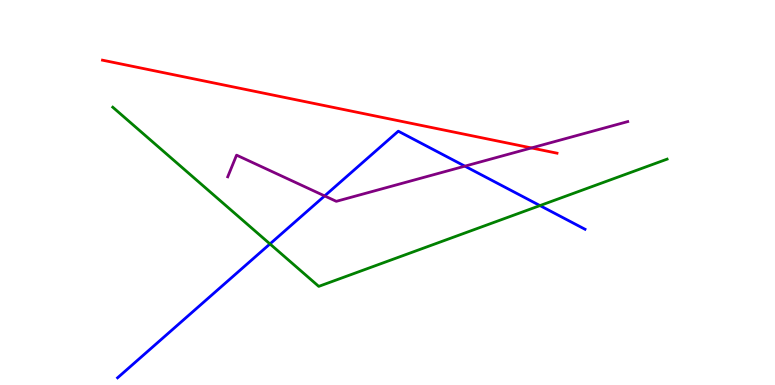[{'lines': ['blue', 'red'], 'intersections': []}, {'lines': ['green', 'red'], 'intersections': []}, {'lines': ['purple', 'red'], 'intersections': [{'x': 6.86, 'y': 6.16}]}, {'lines': ['blue', 'green'], 'intersections': [{'x': 3.48, 'y': 3.66}, {'x': 6.97, 'y': 4.66}]}, {'lines': ['blue', 'purple'], 'intersections': [{'x': 4.19, 'y': 4.91}, {'x': 6.0, 'y': 5.68}]}, {'lines': ['green', 'purple'], 'intersections': []}]